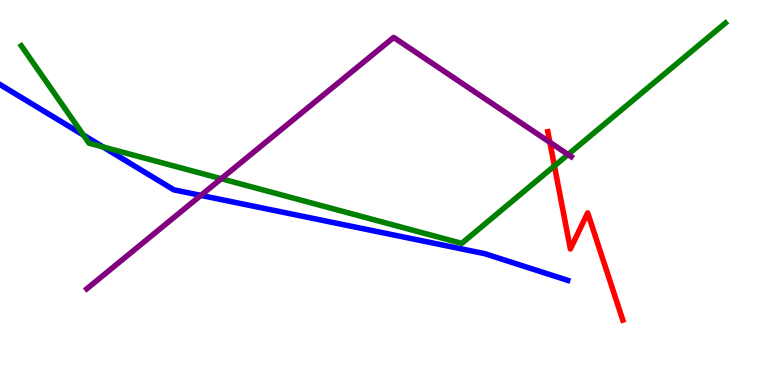[{'lines': ['blue', 'red'], 'intersections': []}, {'lines': ['green', 'red'], 'intersections': [{'x': 7.15, 'y': 5.69}]}, {'lines': ['purple', 'red'], 'intersections': [{'x': 7.1, 'y': 6.3}]}, {'lines': ['blue', 'green'], 'intersections': [{'x': 1.08, 'y': 6.49}, {'x': 1.33, 'y': 6.18}]}, {'lines': ['blue', 'purple'], 'intersections': [{'x': 2.59, 'y': 4.93}]}, {'lines': ['green', 'purple'], 'intersections': [{'x': 2.85, 'y': 5.36}, {'x': 7.33, 'y': 5.99}]}]